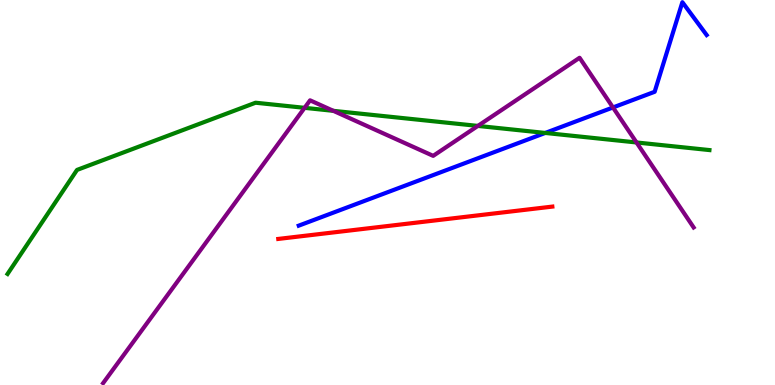[{'lines': ['blue', 'red'], 'intersections': []}, {'lines': ['green', 'red'], 'intersections': []}, {'lines': ['purple', 'red'], 'intersections': []}, {'lines': ['blue', 'green'], 'intersections': [{'x': 7.04, 'y': 6.55}]}, {'lines': ['blue', 'purple'], 'intersections': [{'x': 7.91, 'y': 7.21}]}, {'lines': ['green', 'purple'], 'intersections': [{'x': 3.93, 'y': 7.2}, {'x': 4.3, 'y': 7.12}, {'x': 6.17, 'y': 6.73}, {'x': 8.21, 'y': 6.3}]}]